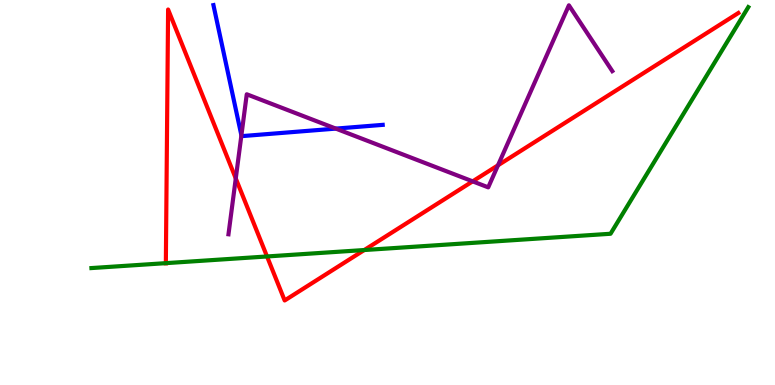[{'lines': ['blue', 'red'], 'intersections': []}, {'lines': ['green', 'red'], 'intersections': [{'x': 2.14, 'y': 3.16}, {'x': 3.45, 'y': 3.34}, {'x': 4.7, 'y': 3.51}]}, {'lines': ['purple', 'red'], 'intersections': [{'x': 3.04, 'y': 5.37}, {'x': 6.1, 'y': 5.29}, {'x': 6.43, 'y': 5.71}]}, {'lines': ['blue', 'green'], 'intersections': []}, {'lines': ['blue', 'purple'], 'intersections': [{'x': 3.11, 'y': 6.48}, {'x': 4.33, 'y': 6.66}]}, {'lines': ['green', 'purple'], 'intersections': []}]